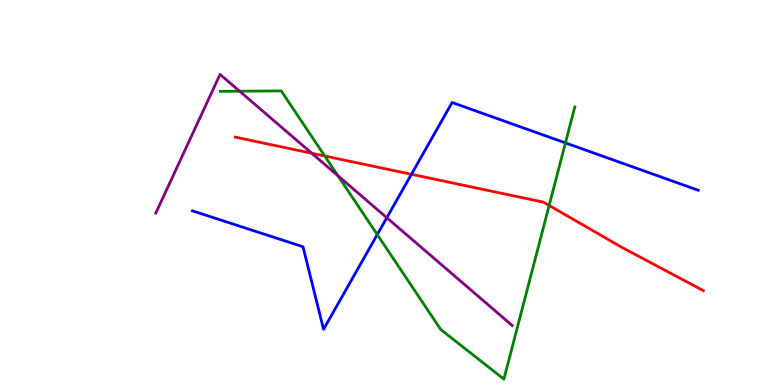[{'lines': ['blue', 'red'], 'intersections': [{'x': 5.31, 'y': 5.47}]}, {'lines': ['green', 'red'], 'intersections': [{'x': 4.19, 'y': 5.95}, {'x': 7.09, 'y': 4.66}]}, {'lines': ['purple', 'red'], 'intersections': [{'x': 4.02, 'y': 6.02}]}, {'lines': ['blue', 'green'], 'intersections': [{'x': 4.87, 'y': 3.91}, {'x': 7.3, 'y': 6.29}]}, {'lines': ['blue', 'purple'], 'intersections': [{'x': 4.99, 'y': 4.34}]}, {'lines': ['green', 'purple'], 'intersections': [{'x': 3.09, 'y': 7.63}, {'x': 4.36, 'y': 5.44}]}]